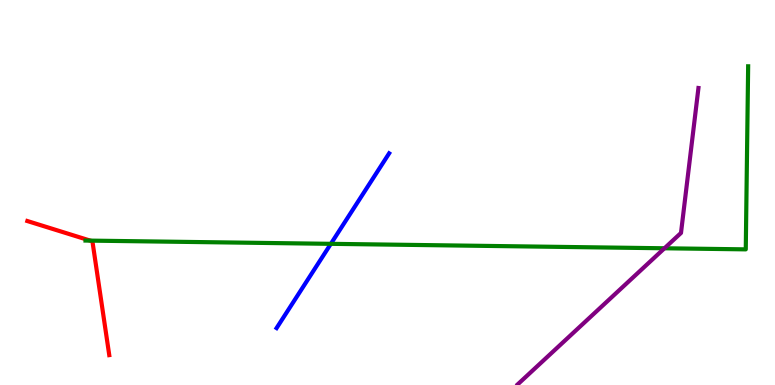[{'lines': ['blue', 'red'], 'intersections': []}, {'lines': ['green', 'red'], 'intersections': [{'x': 1.16, 'y': 3.75}]}, {'lines': ['purple', 'red'], 'intersections': []}, {'lines': ['blue', 'green'], 'intersections': [{'x': 4.27, 'y': 3.67}]}, {'lines': ['blue', 'purple'], 'intersections': []}, {'lines': ['green', 'purple'], 'intersections': [{'x': 8.57, 'y': 3.55}]}]